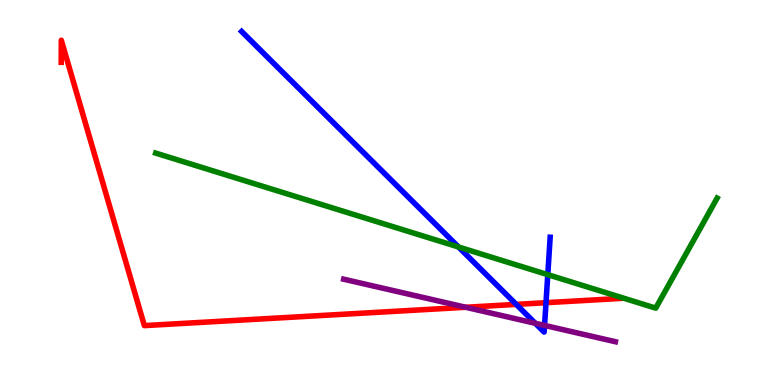[{'lines': ['blue', 'red'], 'intersections': [{'x': 6.66, 'y': 2.09}, {'x': 7.05, 'y': 2.14}]}, {'lines': ['green', 'red'], 'intersections': []}, {'lines': ['purple', 'red'], 'intersections': [{'x': 6.01, 'y': 2.02}]}, {'lines': ['blue', 'green'], 'intersections': [{'x': 5.92, 'y': 3.58}, {'x': 7.07, 'y': 2.87}]}, {'lines': ['blue', 'purple'], 'intersections': [{'x': 6.91, 'y': 1.6}, {'x': 7.03, 'y': 1.55}]}, {'lines': ['green', 'purple'], 'intersections': []}]